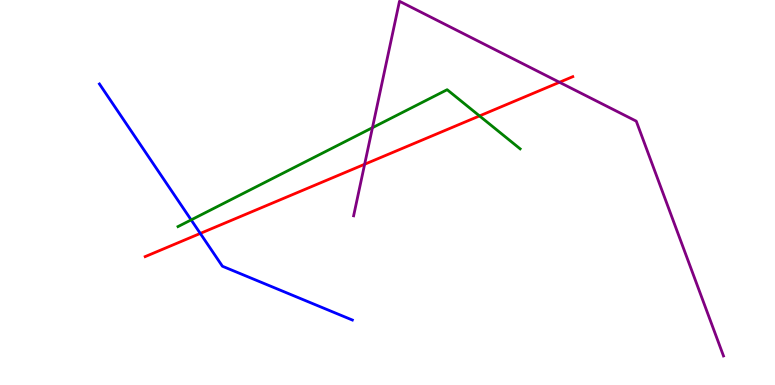[{'lines': ['blue', 'red'], 'intersections': [{'x': 2.58, 'y': 3.94}]}, {'lines': ['green', 'red'], 'intersections': [{'x': 6.19, 'y': 6.99}]}, {'lines': ['purple', 'red'], 'intersections': [{'x': 4.71, 'y': 5.73}, {'x': 7.22, 'y': 7.86}]}, {'lines': ['blue', 'green'], 'intersections': [{'x': 2.47, 'y': 4.29}]}, {'lines': ['blue', 'purple'], 'intersections': []}, {'lines': ['green', 'purple'], 'intersections': [{'x': 4.81, 'y': 6.68}]}]